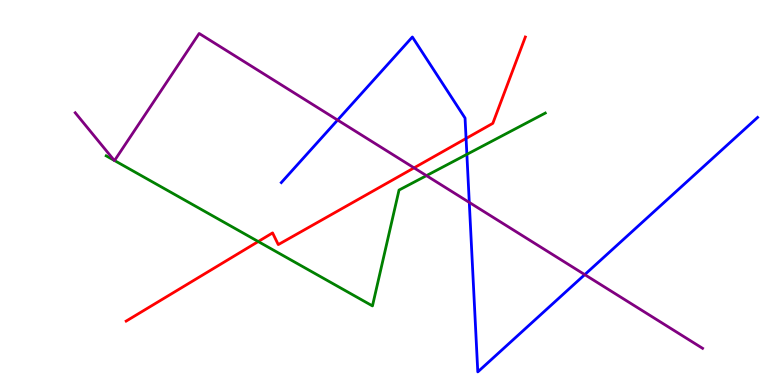[{'lines': ['blue', 'red'], 'intersections': [{'x': 6.01, 'y': 6.4}]}, {'lines': ['green', 'red'], 'intersections': [{'x': 3.33, 'y': 3.73}]}, {'lines': ['purple', 'red'], 'intersections': [{'x': 5.34, 'y': 5.64}]}, {'lines': ['blue', 'green'], 'intersections': [{'x': 6.02, 'y': 5.99}]}, {'lines': ['blue', 'purple'], 'intersections': [{'x': 4.36, 'y': 6.88}, {'x': 6.06, 'y': 4.74}, {'x': 7.55, 'y': 2.87}]}, {'lines': ['green', 'purple'], 'intersections': [{'x': 1.47, 'y': 5.84}, {'x': 1.48, 'y': 5.83}, {'x': 5.5, 'y': 5.44}]}]